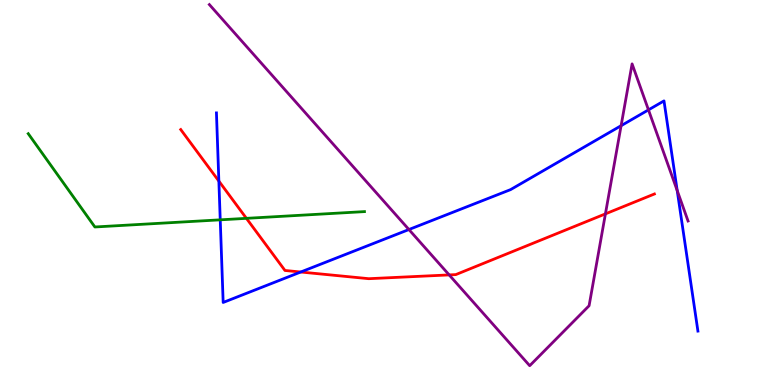[{'lines': ['blue', 'red'], 'intersections': [{'x': 2.82, 'y': 5.3}, {'x': 3.88, 'y': 2.93}]}, {'lines': ['green', 'red'], 'intersections': [{'x': 3.18, 'y': 4.33}]}, {'lines': ['purple', 'red'], 'intersections': [{'x': 5.8, 'y': 2.86}, {'x': 7.81, 'y': 4.44}]}, {'lines': ['blue', 'green'], 'intersections': [{'x': 2.84, 'y': 4.29}]}, {'lines': ['blue', 'purple'], 'intersections': [{'x': 5.28, 'y': 4.04}, {'x': 8.01, 'y': 6.74}, {'x': 8.37, 'y': 7.15}, {'x': 8.74, 'y': 5.05}]}, {'lines': ['green', 'purple'], 'intersections': []}]